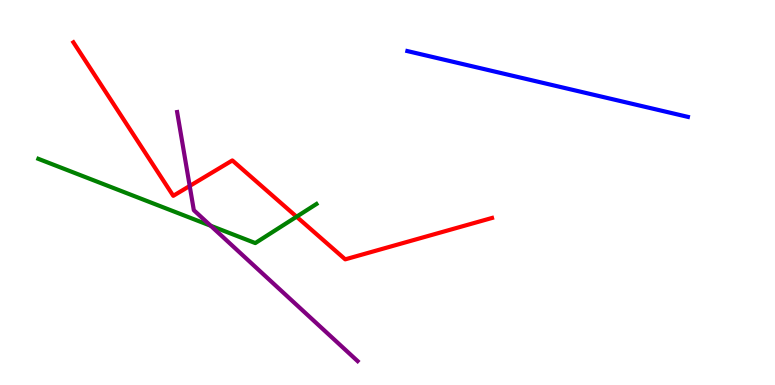[{'lines': ['blue', 'red'], 'intersections': []}, {'lines': ['green', 'red'], 'intersections': [{'x': 3.83, 'y': 4.37}]}, {'lines': ['purple', 'red'], 'intersections': [{'x': 2.45, 'y': 5.17}]}, {'lines': ['blue', 'green'], 'intersections': []}, {'lines': ['blue', 'purple'], 'intersections': []}, {'lines': ['green', 'purple'], 'intersections': [{'x': 2.72, 'y': 4.14}]}]